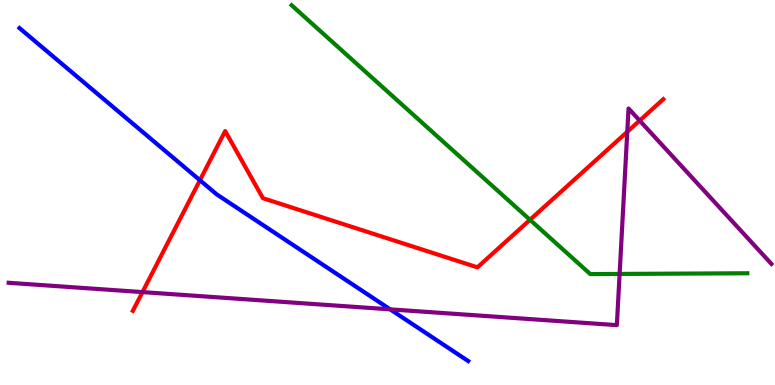[{'lines': ['blue', 'red'], 'intersections': [{'x': 2.58, 'y': 5.32}]}, {'lines': ['green', 'red'], 'intersections': [{'x': 6.84, 'y': 4.29}]}, {'lines': ['purple', 'red'], 'intersections': [{'x': 1.84, 'y': 2.41}, {'x': 8.09, 'y': 6.58}, {'x': 8.25, 'y': 6.87}]}, {'lines': ['blue', 'green'], 'intersections': []}, {'lines': ['blue', 'purple'], 'intersections': [{'x': 5.03, 'y': 1.96}]}, {'lines': ['green', 'purple'], 'intersections': [{'x': 8.0, 'y': 2.88}]}]